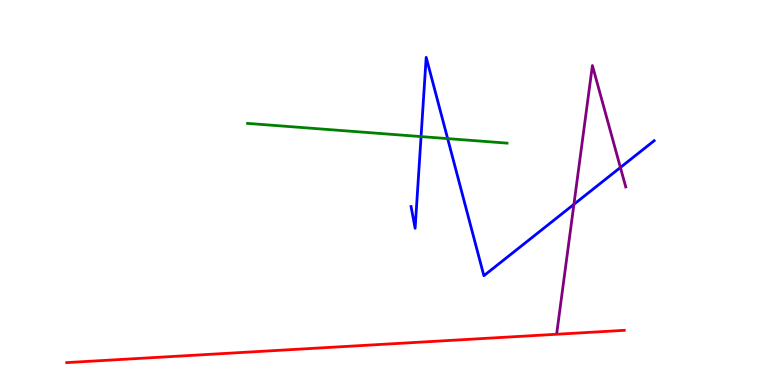[{'lines': ['blue', 'red'], 'intersections': []}, {'lines': ['green', 'red'], 'intersections': []}, {'lines': ['purple', 'red'], 'intersections': []}, {'lines': ['blue', 'green'], 'intersections': [{'x': 5.43, 'y': 6.45}, {'x': 5.78, 'y': 6.4}]}, {'lines': ['blue', 'purple'], 'intersections': [{'x': 7.41, 'y': 4.69}, {'x': 8.01, 'y': 5.65}]}, {'lines': ['green', 'purple'], 'intersections': []}]